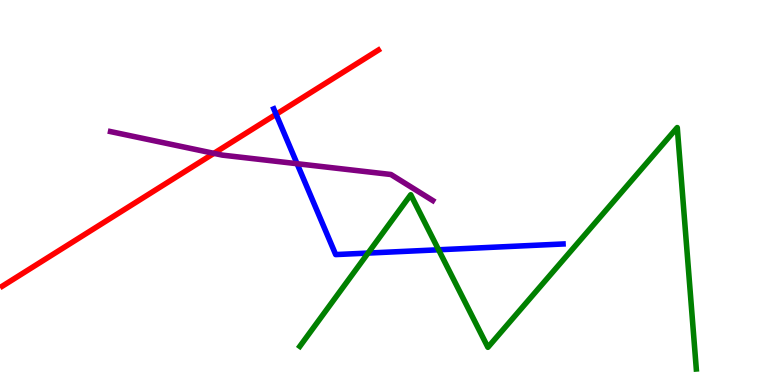[{'lines': ['blue', 'red'], 'intersections': [{'x': 3.56, 'y': 7.03}]}, {'lines': ['green', 'red'], 'intersections': []}, {'lines': ['purple', 'red'], 'intersections': [{'x': 2.76, 'y': 6.02}]}, {'lines': ['blue', 'green'], 'intersections': [{'x': 4.75, 'y': 3.43}, {'x': 5.66, 'y': 3.51}]}, {'lines': ['blue', 'purple'], 'intersections': [{'x': 3.83, 'y': 5.75}]}, {'lines': ['green', 'purple'], 'intersections': []}]